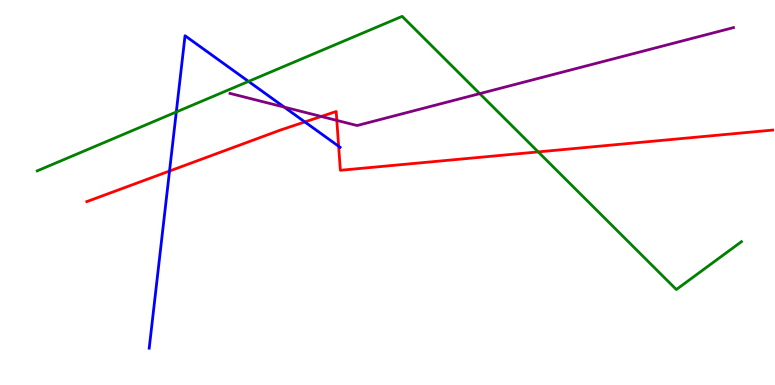[{'lines': ['blue', 'red'], 'intersections': [{'x': 2.19, 'y': 5.56}, {'x': 3.93, 'y': 6.83}, {'x': 4.37, 'y': 6.2}]}, {'lines': ['green', 'red'], 'intersections': [{'x': 6.94, 'y': 6.05}]}, {'lines': ['purple', 'red'], 'intersections': [{'x': 4.15, 'y': 6.97}, {'x': 4.35, 'y': 6.87}]}, {'lines': ['blue', 'green'], 'intersections': [{'x': 2.27, 'y': 7.09}, {'x': 3.21, 'y': 7.89}]}, {'lines': ['blue', 'purple'], 'intersections': [{'x': 3.67, 'y': 7.22}]}, {'lines': ['green', 'purple'], 'intersections': [{'x': 6.19, 'y': 7.57}]}]